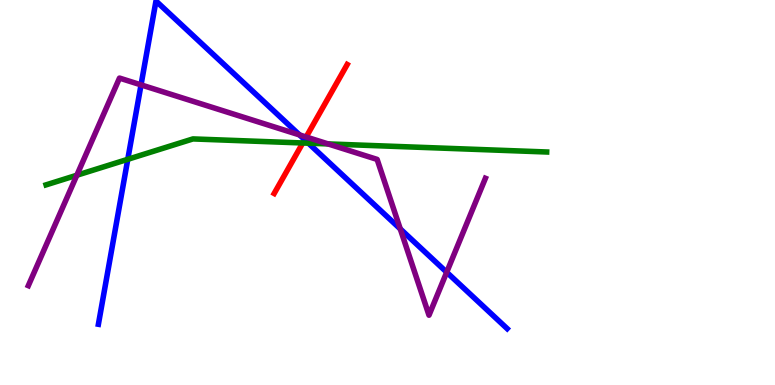[{'lines': ['blue', 'red'], 'intersections': [{'x': 3.93, 'y': 6.37}]}, {'lines': ['green', 'red'], 'intersections': [{'x': 3.91, 'y': 6.29}]}, {'lines': ['purple', 'red'], 'intersections': [{'x': 3.95, 'y': 6.44}]}, {'lines': ['blue', 'green'], 'intersections': [{'x': 1.65, 'y': 5.86}, {'x': 3.98, 'y': 6.28}]}, {'lines': ['blue', 'purple'], 'intersections': [{'x': 1.82, 'y': 7.8}, {'x': 3.86, 'y': 6.5}, {'x': 5.16, 'y': 4.05}, {'x': 5.76, 'y': 2.93}]}, {'lines': ['green', 'purple'], 'intersections': [{'x': 0.991, 'y': 5.45}, {'x': 4.23, 'y': 6.26}]}]